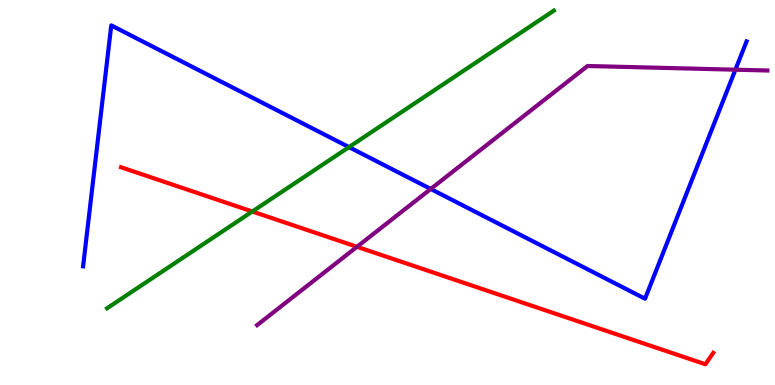[{'lines': ['blue', 'red'], 'intersections': []}, {'lines': ['green', 'red'], 'intersections': [{'x': 3.26, 'y': 4.51}]}, {'lines': ['purple', 'red'], 'intersections': [{'x': 4.61, 'y': 3.59}]}, {'lines': ['blue', 'green'], 'intersections': [{'x': 4.5, 'y': 6.18}]}, {'lines': ['blue', 'purple'], 'intersections': [{'x': 5.56, 'y': 5.09}, {'x': 9.49, 'y': 8.19}]}, {'lines': ['green', 'purple'], 'intersections': []}]